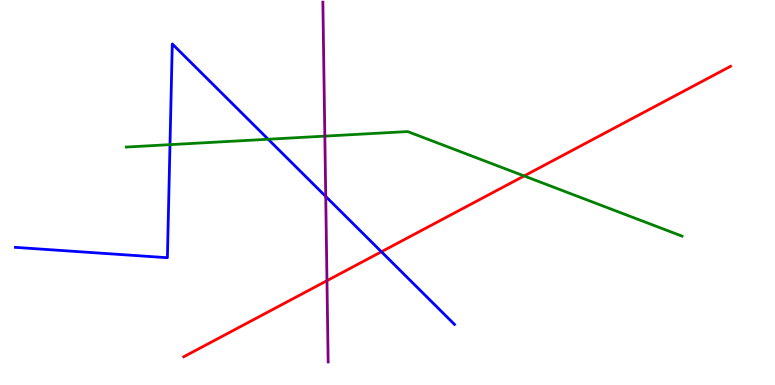[{'lines': ['blue', 'red'], 'intersections': [{'x': 4.92, 'y': 3.46}]}, {'lines': ['green', 'red'], 'intersections': [{'x': 6.76, 'y': 5.43}]}, {'lines': ['purple', 'red'], 'intersections': [{'x': 4.22, 'y': 2.71}]}, {'lines': ['blue', 'green'], 'intersections': [{'x': 2.19, 'y': 6.24}, {'x': 3.46, 'y': 6.38}]}, {'lines': ['blue', 'purple'], 'intersections': [{'x': 4.2, 'y': 4.9}]}, {'lines': ['green', 'purple'], 'intersections': [{'x': 4.19, 'y': 6.46}]}]